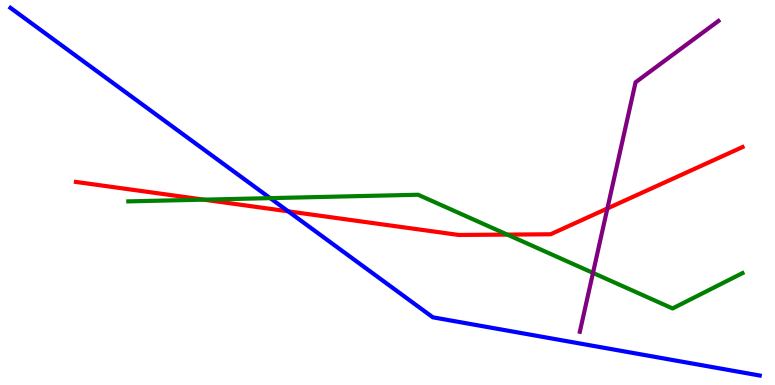[{'lines': ['blue', 'red'], 'intersections': [{'x': 3.72, 'y': 4.51}]}, {'lines': ['green', 'red'], 'intersections': [{'x': 2.63, 'y': 4.81}, {'x': 6.55, 'y': 3.91}]}, {'lines': ['purple', 'red'], 'intersections': [{'x': 7.84, 'y': 4.59}]}, {'lines': ['blue', 'green'], 'intersections': [{'x': 3.49, 'y': 4.85}]}, {'lines': ['blue', 'purple'], 'intersections': []}, {'lines': ['green', 'purple'], 'intersections': [{'x': 7.65, 'y': 2.91}]}]